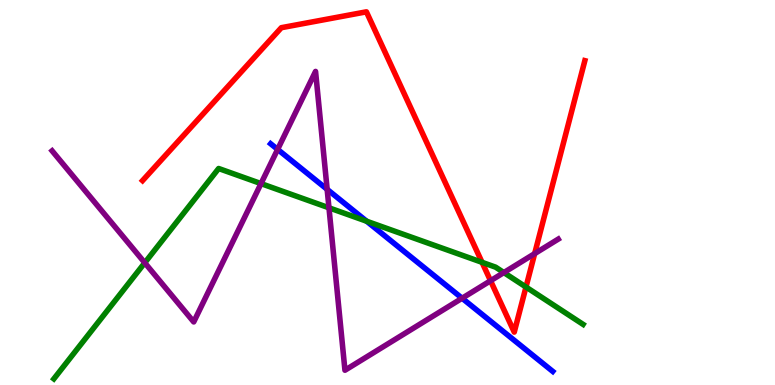[{'lines': ['blue', 'red'], 'intersections': []}, {'lines': ['green', 'red'], 'intersections': [{'x': 6.22, 'y': 3.19}, {'x': 6.79, 'y': 2.54}]}, {'lines': ['purple', 'red'], 'intersections': [{'x': 6.33, 'y': 2.71}, {'x': 6.9, 'y': 3.41}]}, {'lines': ['blue', 'green'], 'intersections': [{'x': 4.73, 'y': 4.25}]}, {'lines': ['blue', 'purple'], 'intersections': [{'x': 3.58, 'y': 6.12}, {'x': 4.22, 'y': 5.08}, {'x': 5.96, 'y': 2.25}]}, {'lines': ['green', 'purple'], 'intersections': [{'x': 1.87, 'y': 3.17}, {'x': 3.37, 'y': 5.23}, {'x': 4.24, 'y': 4.6}, {'x': 6.5, 'y': 2.92}]}]